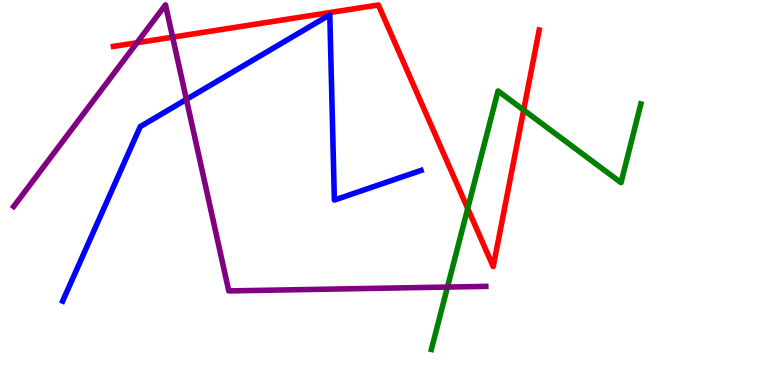[{'lines': ['blue', 'red'], 'intersections': []}, {'lines': ['green', 'red'], 'intersections': [{'x': 6.04, 'y': 4.58}, {'x': 6.76, 'y': 7.14}]}, {'lines': ['purple', 'red'], 'intersections': [{'x': 1.77, 'y': 8.89}, {'x': 2.23, 'y': 9.04}]}, {'lines': ['blue', 'green'], 'intersections': []}, {'lines': ['blue', 'purple'], 'intersections': [{'x': 2.41, 'y': 7.42}]}, {'lines': ['green', 'purple'], 'intersections': [{'x': 5.77, 'y': 2.54}]}]